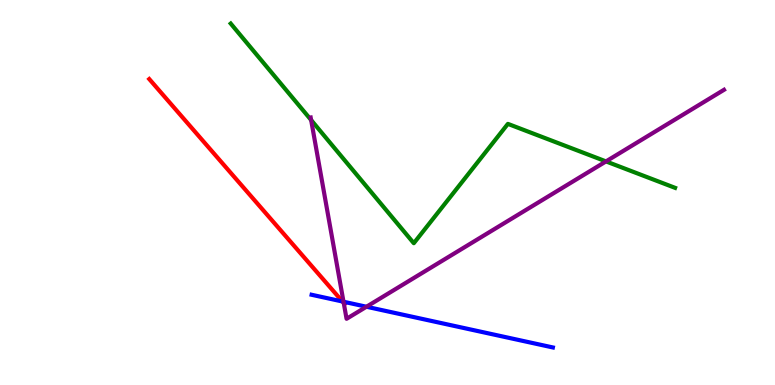[{'lines': ['blue', 'red'], 'intersections': [{'x': 4.42, 'y': 2.17}]}, {'lines': ['green', 'red'], 'intersections': []}, {'lines': ['purple', 'red'], 'intersections': [{'x': 4.44, 'y': 2.13}]}, {'lines': ['blue', 'green'], 'intersections': []}, {'lines': ['blue', 'purple'], 'intersections': [{'x': 4.43, 'y': 2.16}, {'x': 4.73, 'y': 2.03}]}, {'lines': ['green', 'purple'], 'intersections': [{'x': 4.01, 'y': 6.88}, {'x': 7.82, 'y': 5.81}]}]